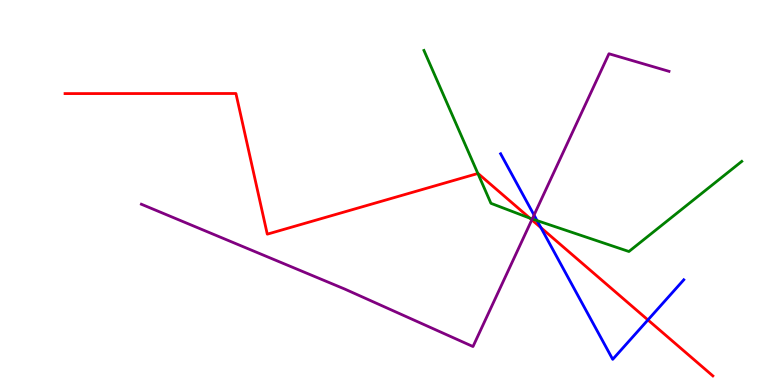[{'lines': ['blue', 'red'], 'intersections': [{'x': 6.98, 'y': 4.09}, {'x': 8.36, 'y': 1.69}]}, {'lines': ['green', 'red'], 'intersections': [{'x': 6.17, 'y': 5.49}, {'x': 6.84, 'y': 4.33}]}, {'lines': ['purple', 'red'], 'intersections': [{'x': 6.86, 'y': 4.29}]}, {'lines': ['blue', 'green'], 'intersections': [{'x': 6.93, 'y': 4.27}]}, {'lines': ['blue', 'purple'], 'intersections': [{'x': 6.89, 'y': 4.41}]}, {'lines': ['green', 'purple'], 'intersections': [{'x': 6.87, 'y': 4.31}]}]